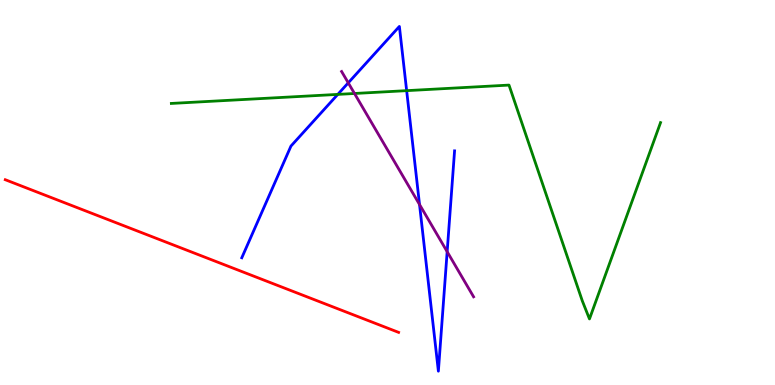[{'lines': ['blue', 'red'], 'intersections': []}, {'lines': ['green', 'red'], 'intersections': []}, {'lines': ['purple', 'red'], 'intersections': []}, {'lines': ['blue', 'green'], 'intersections': [{'x': 4.36, 'y': 7.55}, {'x': 5.25, 'y': 7.65}]}, {'lines': ['blue', 'purple'], 'intersections': [{'x': 4.49, 'y': 7.85}, {'x': 5.41, 'y': 4.69}, {'x': 5.77, 'y': 3.46}]}, {'lines': ['green', 'purple'], 'intersections': [{'x': 4.57, 'y': 7.57}]}]